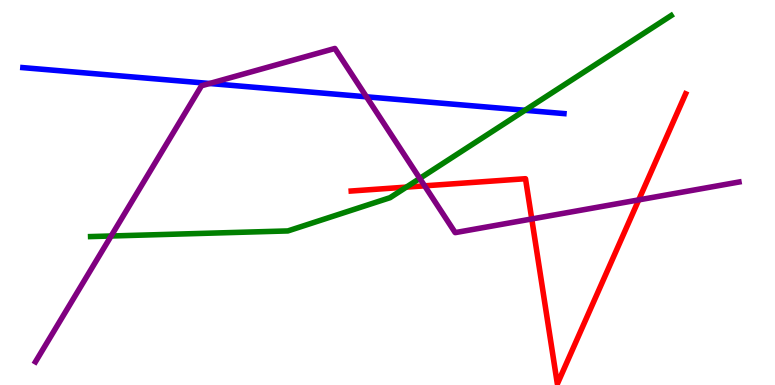[{'lines': ['blue', 'red'], 'intersections': []}, {'lines': ['green', 'red'], 'intersections': [{'x': 5.24, 'y': 5.14}]}, {'lines': ['purple', 'red'], 'intersections': [{'x': 5.48, 'y': 5.17}, {'x': 6.86, 'y': 4.31}, {'x': 8.24, 'y': 4.81}]}, {'lines': ['blue', 'green'], 'intersections': [{'x': 6.77, 'y': 7.14}]}, {'lines': ['blue', 'purple'], 'intersections': [{'x': 2.71, 'y': 7.83}, {'x': 4.73, 'y': 7.49}]}, {'lines': ['green', 'purple'], 'intersections': [{'x': 1.43, 'y': 3.87}, {'x': 5.42, 'y': 5.37}]}]